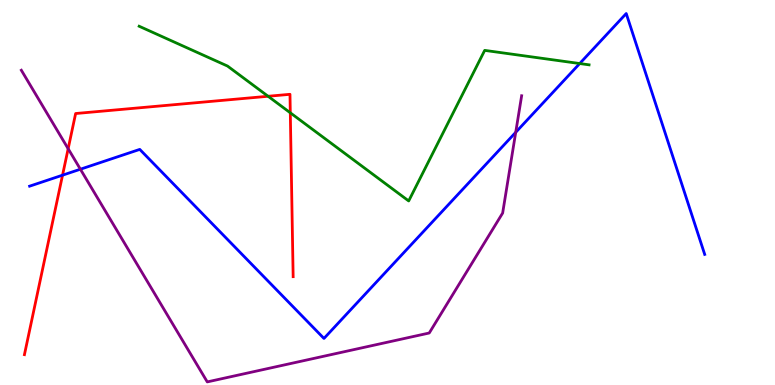[{'lines': ['blue', 'red'], 'intersections': [{'x': 0.807, 'y': 5.45}]}, {'lines': ['green', 'red'], 'intersections': [{'x': 3.46, 'y': 7.5}, {'x': 3.75, 'y': 7.07}]}, {'lines': ['purple', 'red'], 'intersections': [{'x': 0.879, 'y': 6.14}]}, {'lines': ['blue', 'green'], 'intersections': [{'x': 7.48, 'y': 8.35}]}, {'lines': ['blue', 'purple'], 'intersections': [{'x': 1.04, 'y': 5.6}, {'x': 6.65, 'y': 6.56}]}, {'lines': ['green', 'purple'], 'intersections': []}]